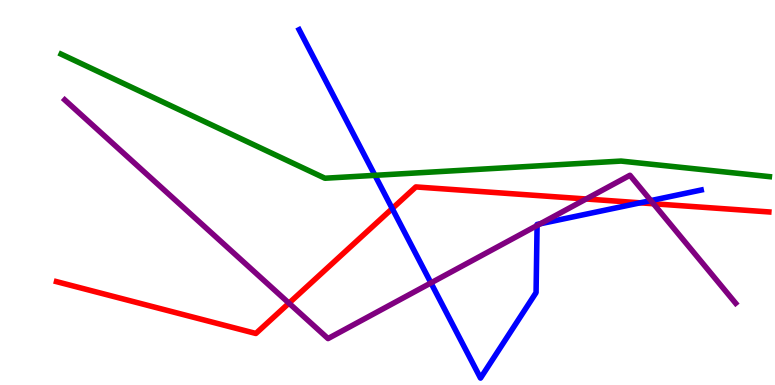[{'lines': ['blue', 'red'], 'intersections': [{'x': 5.06, 'y': 4.58}, {'x': 8.26, 'y': 4.73}]}, {'lines': ['green', 'red'], 'intersections': []}, {'lines': ['purple', 'red'], 'intersections': [{'x': 3.73, 'y': 2.13}, {'x': 7.56, 'y': 4.83}, {'x': 8.43, 'y': 4.71}]}, {'lines': ['blue', 'green'], 'intersections': [{'x': 4.84, 'y': 5.45}]}, {'lines': ['blue', 'purple'], 'intersections': [{'x': 5.56, 'y': 2.65}, {'x': 6.93, 'y': 4.14}, {'x': 6.97, 'y': 4.19}, {'x': 8.4, 'y': 4.79}]}, {'lines': ['green', 'purple'], 'intersections': []}]